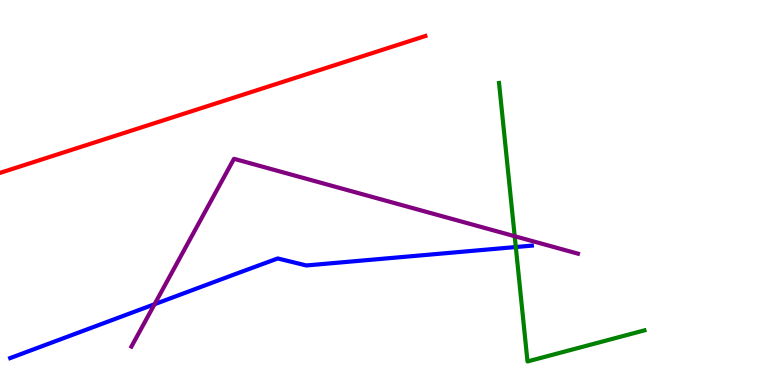[{'lines': ['blue', 'red'], 'intersections': []}, {'lines': ['green', 'red'], 'intersections': []}, {'lines': ['purple', 'red'], 'intersections': []}, {'lines': ['blue', 'green'], 'intersections': [{'x': 6.66, 'y': 3.58}]}, {'lines': ['blue', 'purple'], 'intersections': [{'x': 1.99, 'y': 2.1}]}, {'lines': ['green', 'purple'], 'intersections': [{'x': 6.64, 'y': 3.86}]}]